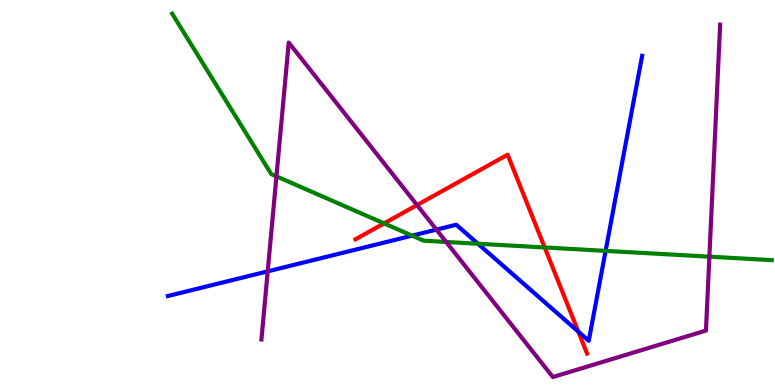[{'lines': ['blue', 'red'], 'intersections': [{'x': 7.46, 'y': 1.39}]}, {'lines': ['green', 'red'], 'intersections': [{'x': 4.96, 'y': 4.2}, {'x': 7.03, 'y': 3.57}]}, {'lines': ['purple', 'red'], 'intersections': [{'x': 5.38, 'y': 4.67}]}, {'lines': ['blue', 'green'], 'intersections': [{'x': 5.32, 'y': 3.88}, {'x': 6.17, 'y': 3.67}, {'x': 7.81, 'y': 3.48}]}, {'lines': ['blue', 'purple'], 'intersections': [{'x': 3.45, 'y': 2.95}, {'x': 5.63, 'y': 4.04}]}, {'lines': ['green', 'purple'], 'intersections': [{'x': 3.57, 'y': 5.42}, {'x': 5.76, 'y': 3.72}, {'x': 9.15, 'y': 3.33}]}]